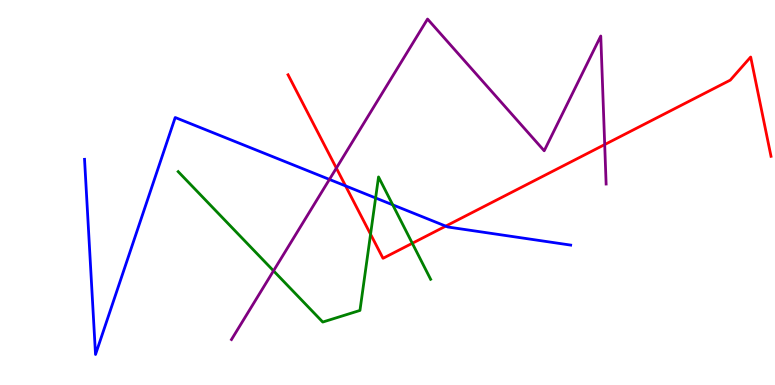[{'lines': ['blue', 'red'], 'intersections': [{'x': 4.46, 'y': 5.17}, {'x': 5.75, 'y': 4.13}]}, {'lines': ['green', 'red'], 'intersections': [{'x': 4.78, 'y': 3.92}, {'x': 5.32, 'y': 3.68}]}, {'lines': ['purple', 'red'], 'intersections': [{'x': 4.34, 'y': 5.63}, {'x': 7.8, 'y': 6.25}]}, {'lines': ['blue', 'green'], 'intersections': [{'x': 4.85, 'y': 4.86}, {'x': 5.07, 'y': 4.68}]}, {'lines': ['blue', 'purple'], 'intersections': [{'x': 4.25, 'y': 5.34}]}, {'lines': ['green', 'purple'], 'intersections': [{'x': 3.53, 'y': 2.97}]}]